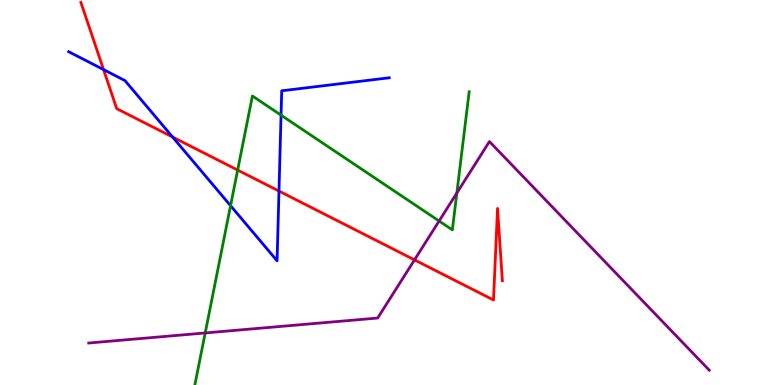[{'lines': ['blue', 'red'], 'intersections': [{'x': 1.34, 'y': 8.19}, {'x': 2.23, 'y': 6.44}, {'x': 3.6, 'y': 5.04}]}, {'lines': ['green', 'red'], 'intersections': [{'x': 3.07, 'y': 5.58}]}, {'lines': ['purple', 'red'], 'intersections': [{'x': 5.35, 'y': 3.25}]}, {'lines': ['blue', 'green'], 'intersections': [{'x': 2.97, 'y': 4.66}, {'x': 3.63, 'y': 7.01}]}, {'lines': ['blue', 'purple'], 'intersections': []}, {'lines': ['green', 'purple'], 'intersections': [{'x': 2.65, 'y': 1.35}, {'x': 5.67, 'y': 4.26}, {'x': 5.89, 'y': 4.99}]}]